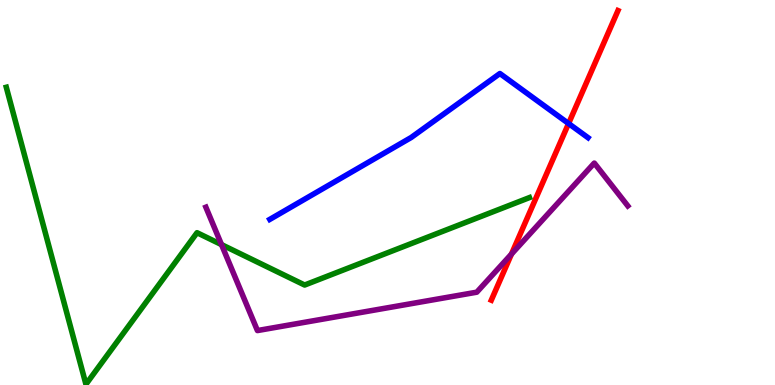[{'lines': ['blue', 'red'], 'intersections': [{'x': 7.34, 'y': 6.79}]}, {'lines': ['green', 'red'], 'intersections': []}, {'lines': ['purple', 'red'], 'intersections': [{'x': 6.6, 'y': 3.4}]}, {'lines': ['blue', 'green'], 'intersections': []}, {'lines': ['blue', 'purple'], 'intersections': []}, {'lines': ['green', 'purple'], 'intersections': [{'x': 2.86, 'y': 3.65}]}]